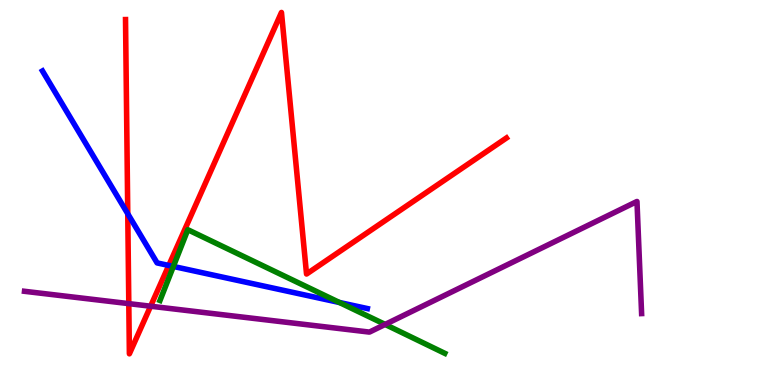[{'lines': ['blue', 'red'], 'intersections': [{'x': 1.65, 'y': 4.45}, {'x': 2.18, 'y': 3.11}]}, {'lines': ['green', 'red'], 'intersections': []}, {'lines': ['purple', 'red'], 'intersections': [{'x': 1.66, 'y': 2.11}, {'x': 1.94, 'y': 2.05}]}, {'lines': ['blue', 'green'], 'intersections': [{'x': 2.24, 'y': 3.08}, {'x': 4.38, 'y': 2.14}]}, {'lines': ['blue', 'purple'], 'intersections': []}, {'lines': ['green', 'purple'], 'intersections': [{'x': 4.97, 'y': 1.57}]}]